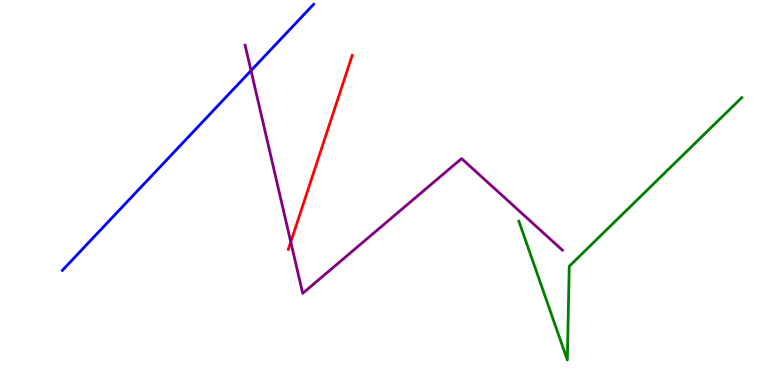[{'lines': ['blue', 'red'], 'intersections': []}, {'lines': ['green', 'red'], 'intersections': []}, {'lines': ['purple', 'red'], 'intersections': [{'x': 3.75, 'y': 3.72}]}, {'lines': ['blue', 'green'], 'intersections': []}, {'lines': ['blue', 'purple'], 'intersections': [{'x': 3.24, 'y': 8.17}]}, {'lines': ['green', 'purple'], 'intersections': []}]